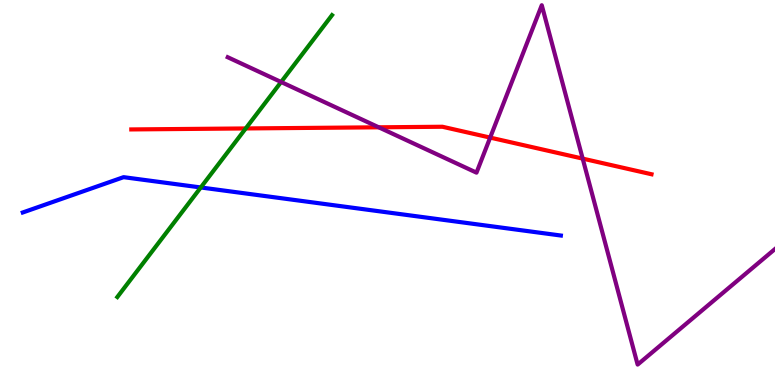[{'lines': ['blue', 'red'], 'intersections': []}, {'lines': ['green', 'red'], 'intersections': [{'x': 3.17, 'y': 6.66}]}, {'lines': ['purple', 'red'], 'intersections': [{'x': 4.89, 'y': 6.69}, {'x': 6.32, 'y': 6.43}, {'x': 7.52, 'y': 5.88}]}, {'lines': ['blue', 'green'], 'intersections': [{'x': 2.59, 'y': 5.13}]}, {'lines': ['blue', 'purple'], 'intersections': []}, {'lines': ['green', 'purple'], 'intersections': [{'x': 3.63, 'y': 7.87}]}]